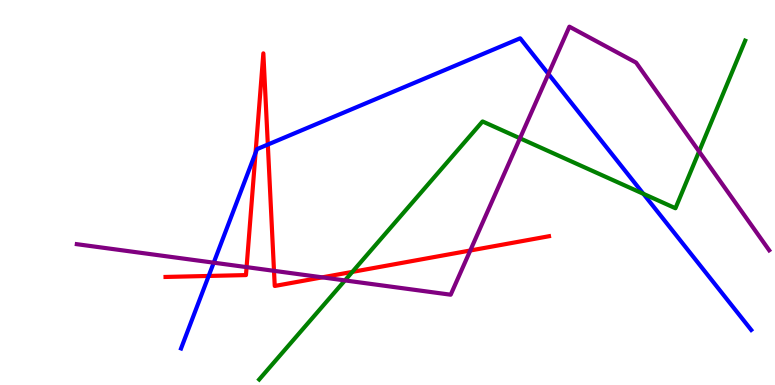[{'lines': ['blue', 'red'], 'intersections': [{'x': 2.69, 'y': 2.83}, {'x': 3.3, 'y': 6.03}, {'x': 3.46, 'y': 6.25}]}, {'lines': ['green', 'red'], 'intersections': [{'x': 4.55, 'y': 2.94}]}, {'lines': ['purple', 'red'], 'intersections': [{'x': 3.18, 'y': 3.06}, {'x': 3.54, 'y': 2.97}, {'x': 4.16, 'y': 2.8}, {'x': 6.07, 'y': 3.49}]}, {'lines': ['blue', 'green'], 'intersections': [{'x': 8.3, 'y': 4.97}]}, {'lines': ['blue', 'purple'], 'intersections': [{'x': 2.76, 'y': 3.18}, {'x': 7.08, 'y': 8.08}]}, {'lines': ['green', 'purple'], 'intersections': [{'x': 4.45, 'y': 2.72}, {'x': 6.71, 'y': 6.41}, {'x': 9.02, 'y': 6.07}]}]